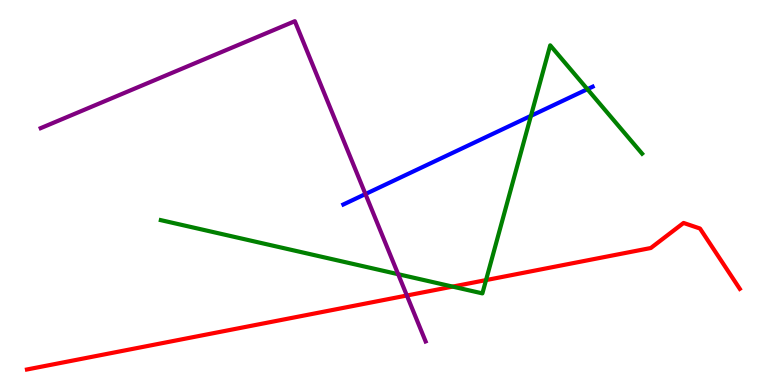[{'lines': ['blue', 'red'], 'intersections': []}, {'lines': ['green', 'red'], 'intersections': [{'x': 5.84, 'y': 2.56}, {'x': 6.27, 'y': 2.72}]}, {'lines': ['purple', 'red'], 'intersections': [{'x': 5.25, 'y': 2.32}]}, {'lines': ['blue', 'green'], 'intersections': [{'x': 6.85, 'y': 6.99}, {'x': 7.58, 'y': 7.68}]}, {'lines': ['blue', 'purple'], 'intersections': [{'x': 4.72, 'y': 4.96}]}, {'lines': ['green', 'purple'], 'intersections': [{'x': 5.14, 'y': 2.88}]}]